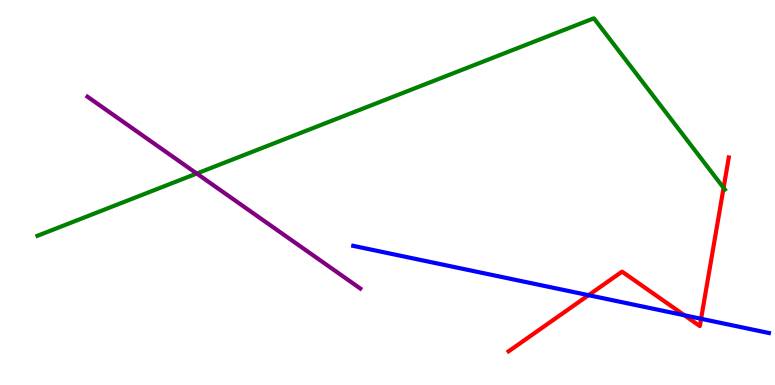[{'lines': ['blue', 'red'], 'intersections': [{'x': 7.59, 'y': 2.33}, {'x': 8.83, 'y': 1.81}, {'x': 9.05, 'y': 1.72}]}, {'lines': ['green', 'red'], 'intersections': [{'x': 9.34, 'y': 5.12}]}, {'lines': ['purple', 'red'], 'intersections': []}, {'lines': ['blue', 'green'], 'intersections': []}, {'lines': ['blue', 'purple'], 'intersections': []}, {'lines': ['green', 'purple'], 'intersections': [{'x': 2.54, 'y': 5.49}]}]